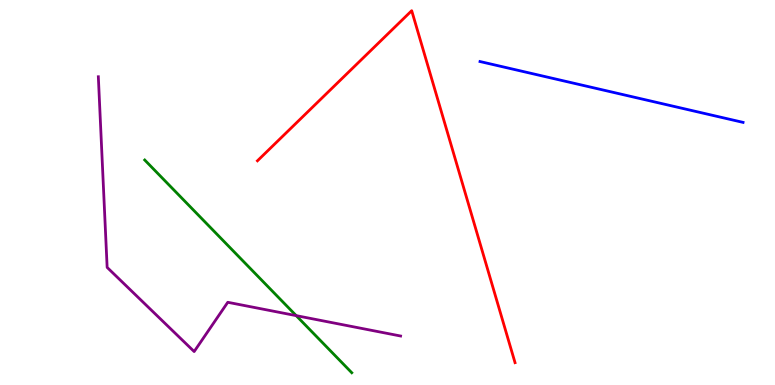[{'lines': ['blue', 'red'], 'intersections': []}, {'lines': ['green', 'red'], 'intersections': []}, {'lines': ['purple', 'red'], 'intersections': []}, {'lines': ['blue', 'green'], 'intersections': []}, {'lines': ['blue', 'purple'], 'intersections': []}, {'lines': ['green', 'purple'], 'intersections': [{'x': 3.82, 'y': 1.8}]}]